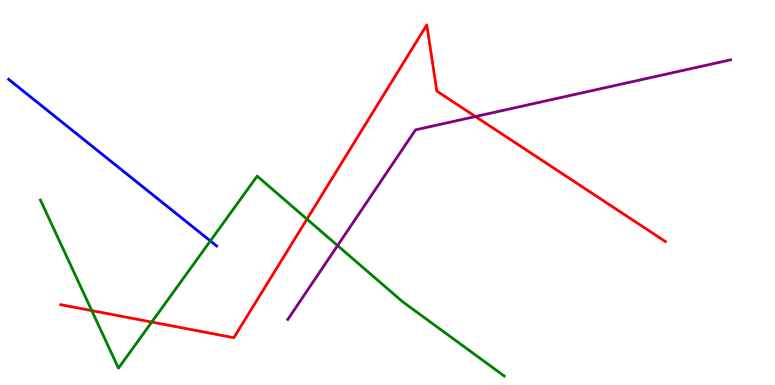[{'lines': ['blue', 'red'], 'intersections': []}, {'lines': ['green', 'red'], 'intersections': [{'x': 1.18, 'y': 1.93}, {'x': 1.96, 'y': 1.63}, {'x': 3.96, 'y': 4.31}]}, {'lines': ['purple', 'red'], 'intersections': [{'x': 6.13, 'y': 6.97}]}, {'lines': ['blue', 'green'], 'intersections': [{'x': 2.71, 'y': 3.74}]}, {'lines': ['blue', 'purple'], 'intersections': []}, {'lines': ['green', 'purple'], 'intersections': [{'x': 4.36, 'y': 3.62}]}]